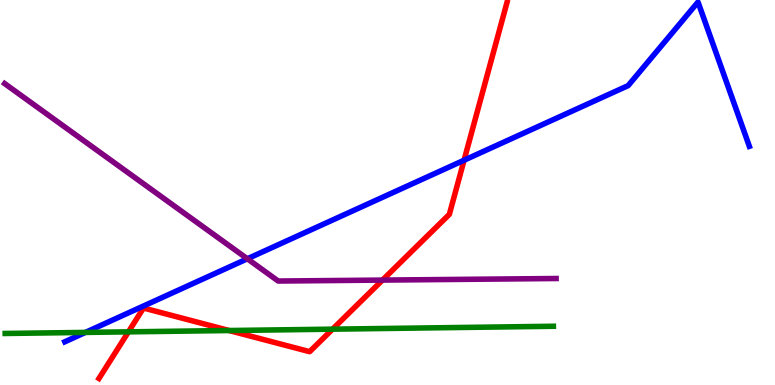[{'lines': ['blue', 'red'], 'intersections': [{'x': 5.99, 'y': 5.84}]}, {'lines': ['green', 'red'], 'intersections': [{'x': 1.66, 'y': 1.38}, {'x': 2.96, 'y': 1.41}, {'x': 4.29, 'y': 1.45}]}, {'lines': ['purple', 'red'], 'intersections': [{'x': 4.94, 'y': 2.72}]}, {'lines': ['blue', 'green'], 'intersections': [{'x': 1.1, 'y': 1.37}]}, {'lines': ['blue', 'purple'], 'intersections': [{'x': 3.19, 'y': 3.28}]}, {'lines': ['green', 'purple'], 'intersections': []}]